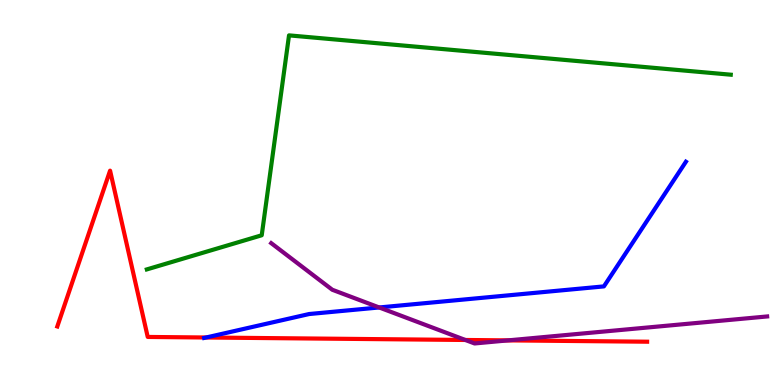[{'lines': ['blue', 'red'], 'intersections': [{'x': 2.66, 'y': 1.23}]}, {'lines': ['green', 'red'], 'intersections': []}, {'lines': ['purple', 'red'], 'intersections': [{'x': 6.0, 'y': 1.17}, {'x': 6.56, 'y': 1.16}]}, {'lines': ['blue', 'green'], 'intersections': []}, {'lines': ['blue', 'purple'], 'intersections': [{'x': 4.89, 'y': 2.01}]}, {'lines': ['green', 'purple'], 'intersections': []}]